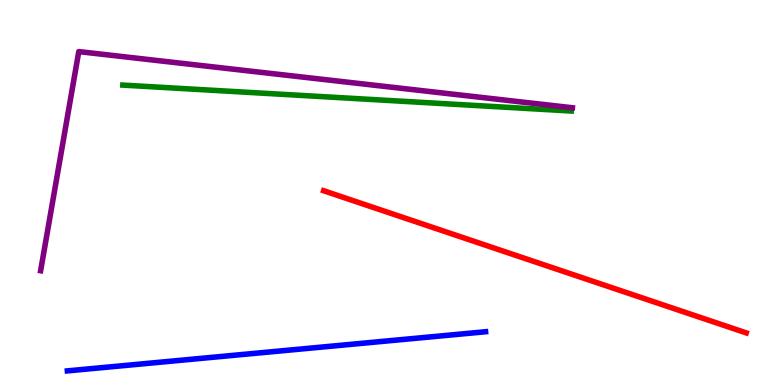[{'lines': ['blue', 'red'], 'intersections': []}, {'lines': ['green', 'red'], 'intersections': []}, {'lines': ['purple', 'red'], 'intersections': []}, {'lines': ['blue', 'green'], 'intersections': []}, {'lines': ['blue', 'purple'], 'intersections': []}, {'lines': ['green', 'purple'], 'intersections': []}]